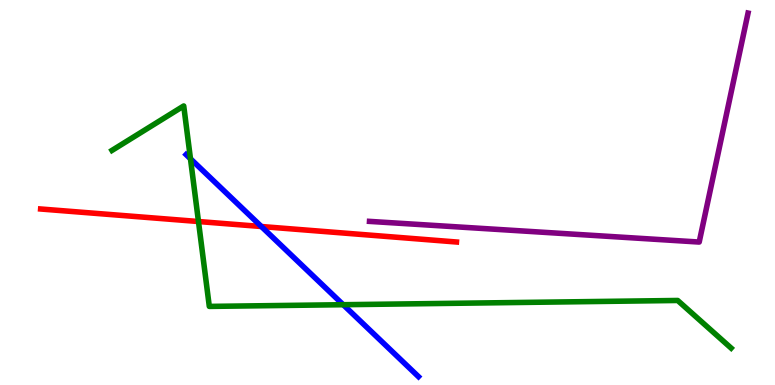[{'lines': ['blue', 'red'], 'intersections': [{'x': 3.37, 'y': 4.12}]}, {'lines': ['green', 'red'], 'intersections': [{'x': 2.56, 'y': 4.25}]}, {'lines': ['purple', 'red'], 'intersections': []}, {'lines': ['blue', 'green'], 'intersections': [{'x': 2.46, 'y': 5.88}, {'x': 4.43, 'y': 2.09}]}, {'lines': ['blue', 'purple'], 'intersections': []}, {'lines': ['green', 'purple'], 'intersections': []}]